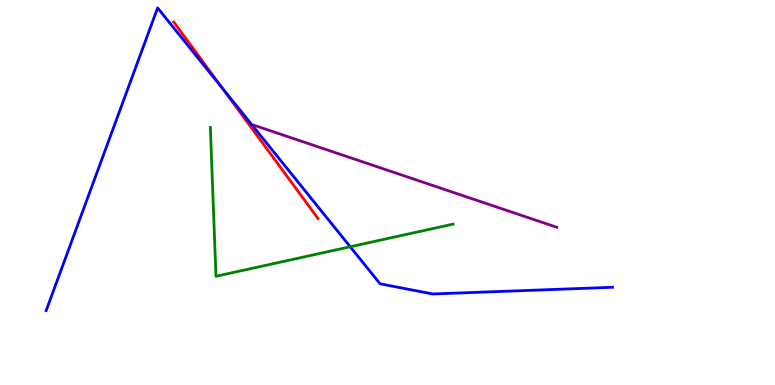[{'lines': ['blue', 'red'], 'intersections': [{'x': 2.87, 'y': 7.72}]}, {'lines': ['green', 'red'], 'intersections': []}, {'lines': ['purple', 'red'], 'intersections': []}, {'lines': ['blue', 'green'], 'intersections': [{'x': 4.52, 'y': 3.59}]}, {'lines': ['blue', 'purple'], 'intersections': []}, {'lines': ['green', 'purple'], 'intersections': []}]